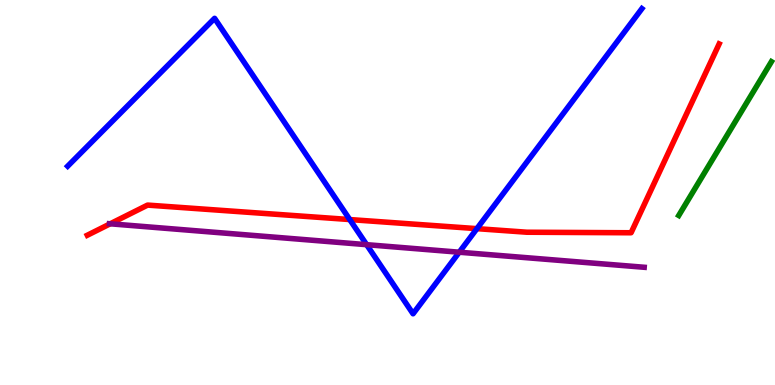[{'lines': ['blue', 'red'], 'intersections': [{'x': 4.51, 'y': 4.3}, {'x': 6.15, 'y': 4.06}]}, {'lines': ['green', 'red'], 'intersections': []}, {'lines': ['purple', 'red'], 'intersections': [{'x': 1.42, 'y': 4.19}]}, {'lines': ['blue', 'green'], 'intersections': []}, {'lines': ['blue', 'purple'], 'intersections': [{'x': 4.73, 'y': 3.64}, {'x': 5.93, 'y': 3.45}]}, {'lines': ['green', 'purple'], 'intersections': []}]